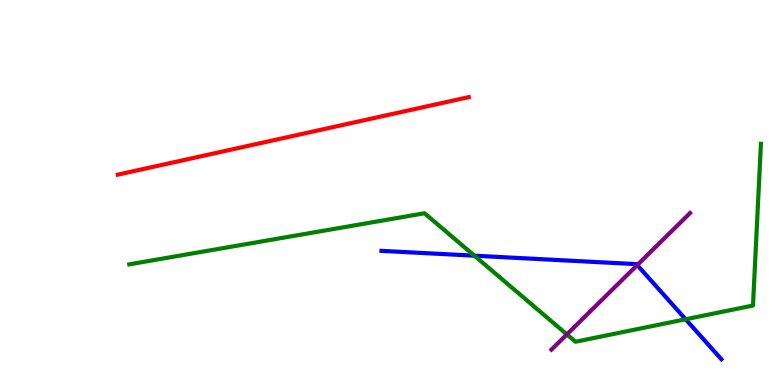[{'lines': ['blue', 'red'], 'intersections': []}, {'lines': ['green', 'red'], 'intersections': []}, {'lines': ['purple', 'red'], 'intersections': []}, {'lines': ['blue', 'green'], 'intersections': [{'x': 6.12, 'y': 3.36}, {'x': 8.85, 'y': 1.71}]}, {'lines': ['blue', 'purple'], 'intersections': [{'x': 8.22, 'y': 3.11}]}, {'lines': ['green', 'purple'], 'intersections': [{'x': 7.31, 'y': 1.31}]}]